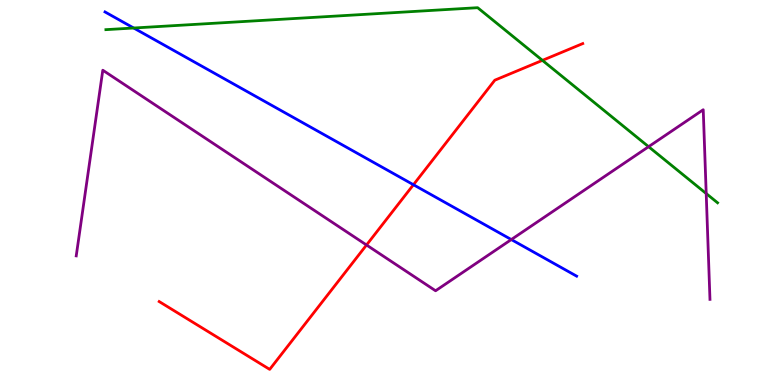[{'lines': ['blue', 'red'], 'intersections': [{'x': 5.33, 'y': 5.2}]}, {'lines': ['green', 'red'], 'intersections': [{'x': 7.0, 'y': 8.43}]}, {'lines': ['purple', 'red'], 'intersections': [{'x': 4.73, 'y': 3.64}]}, {'lines': ['blue', 'green'], 'intersections': [{'x': 1.73, 'y': 9.27}]}, {'lines': ['blue', 'purple'], 'intersections': [{'x': 6.6, 'y': 3.78}]}, {'lines': ['green', 'purple'], 'intersections': [{'x': 8.37, 'y': 6.19}, {'x': 9.11, 'y': 4.97}]}]